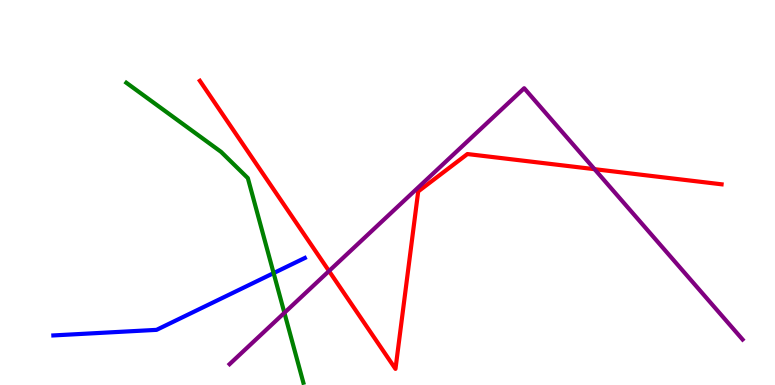[{'lines': ['blue', 'red'], 'intersections': []}, {'lines': ['green', 'red'], 'intersections': []}, {'lines': ['purple', 'red'], 'intersections': [{'x': 4.25, 'y': 2.96}, {'x': 7.67, 'y': 5.61}]}, {'lines': ['blue', 'green'], 'intersections': [{'x': 3.53, 'y': 2.91}]}, {'lines': ['blue', 'purple'], 'intersections': []}, {'lines': ['green', 'purple'], 'intersections': [{'x': 3.67, 'y': 1.88}]}]